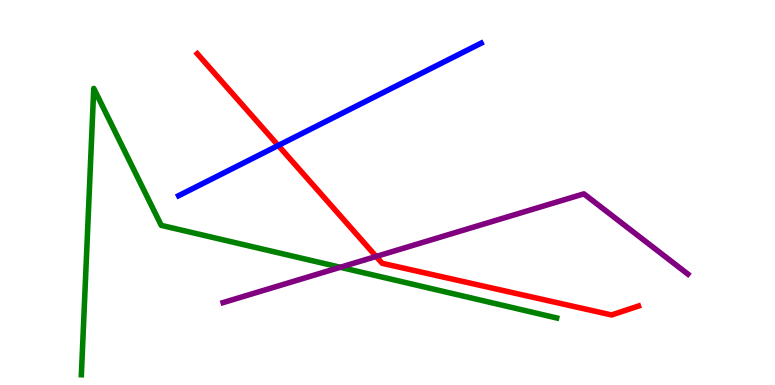[{'lines': ['blue', 'red'], 'intersections': [{'x': 3.59, 'y': 6.22}]}, {'lines': ['green', 'red'], 'intersections': []}, {'lines': ['purple', 'red'], 'intersections': [{'x': 4.85, 'y': 3.34}]}, {'lines': ['blue', 'green'], 'intersections': []}, {'lines': ['blue', 'purple'], 'intersections': []}, {'lines': ['green', 'purple'], 'intersections': [{'x': 4.39, 'y': 3.06}]}]